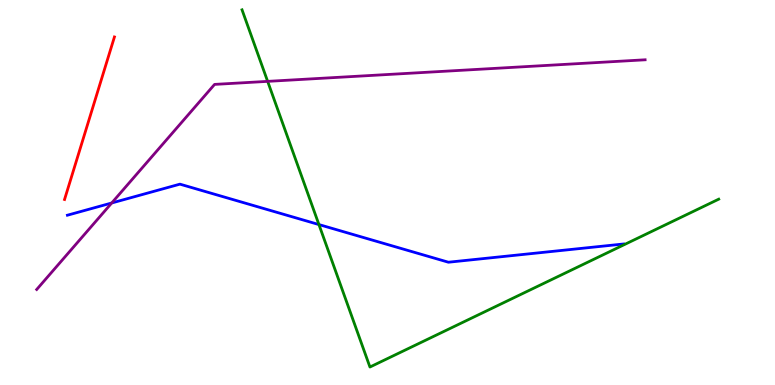[{'lines': ['blue', 'red'], 'intersections': []}, {'lines': ['green', 'red'], 'intersections': []}, {'lines': ['purple', 'red'], 'intersections': []}, {'lines': ['blue', 'green'], 'intersections': [{'x': 4.12, 'y': 4.17}]}, {'lines': ['blue', 'purple'], 'intersections': [{'x': 1.44, 'y': 4.73}]}, {'lines': ['green', 'purple'], 'intersections': [{'x': 3.45, 'y': 7.89}]}]